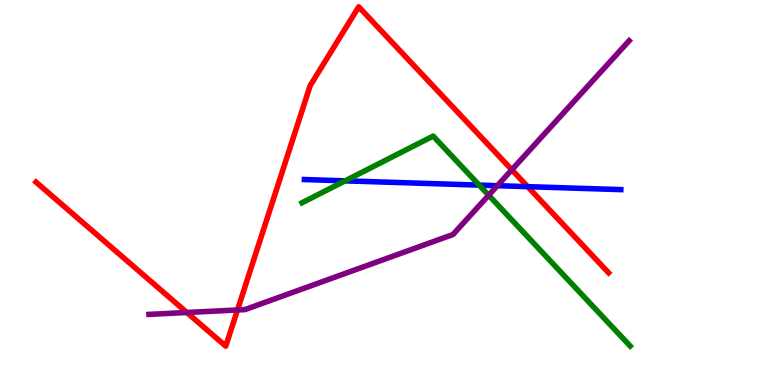[{'lines': ['blue', 'red'], 'intersections': [{'x': 6.81, 'y': 5.15}]}, {'lines': ['green', 'red'], 'intersections': []}, {'lines': ['purple', 'red'], 'intersections': [{'x': 2.41, 'y': 1.88}, {'x': 3.06, 'y': 1.95}, {'x': 6.6, 'y': 5.59}]}, {'lines': ['blue', 'green'], 'intersections': [{'x': 4.45, 'y': 5.3}, {'x': 6.18, 'y': 5.19}]}, {'lines': ['blue', 'purple'], 'intersections': [{'x': 6.42, 'y': 5.18}]}, {'lines': ['green', 'purple'], 'intersections': [{'x': 6.31, 'y': 4.93}]}]